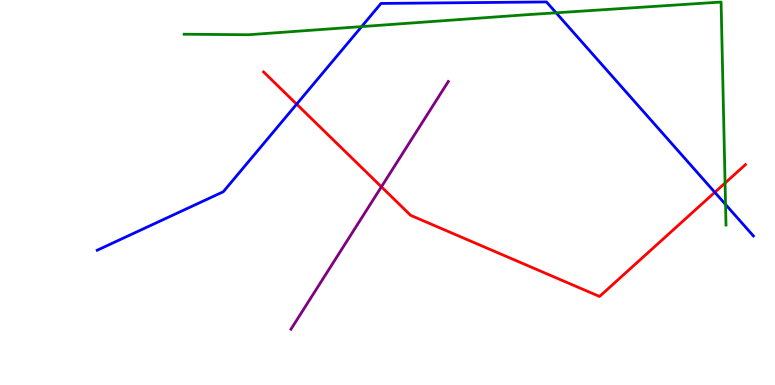[{'lines': ['blue', 'red'], 'intersections': [{'x': 3.83, 'y': 7.29}, {'x': 9.22, 'y': 5.01}]}, {'lines': ['green', 'red'], 'intersections': [{'x': 9.36, 'y': 5.25}]}, {'lines': ['purple', 'red'], 'intersections': [{'x': 4.92, 'y': 5.15}]}, {'lines': ['blue', 'green'], 'intersections': [{'x': 4.67, 'y': 9.31}, {'x': 7.18, 'y': 9.67}, {'x': 9.36, 'y': 4.69}]}, {'lines': ['blue', 'purple'], 'intersections': []}, {'lines': ['green', 'purple'], 'intersections': []}]